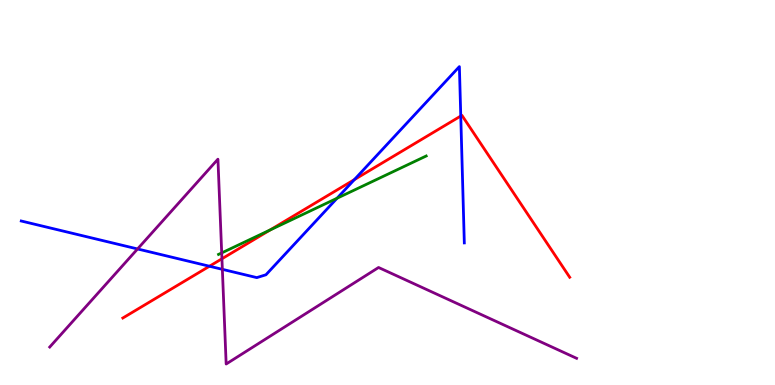[{'lines': ['blue', 'red'], 'intersections': [{'x': 2.7, 'y': 3.08}, {'x': 4.57, 'y': 5.33}, {'x': 5.95, 'y': 6.99}]}, {'lines': ['green', 'red'], 'intersections': [{'x': 3.49, 'y': 4.03}]}, {'lines': ['purple', 'red'], 'intersections': [{'x': 2.86, 'y': 3.28}]}, {'lines': ['blue', 'green'], 'intersections': [{'x': 4.35, 'y': 4.85}]}, {'lines': ['blue', 'purple'], 'intersections': [{'x': 1.77, 'y': 3.53}, {'x': 2.87, 'y': 3.0}]}, {'lines': ['green', 'purple'], 'intersections': [{'x': 2.86, 'y': 3.43}]}]